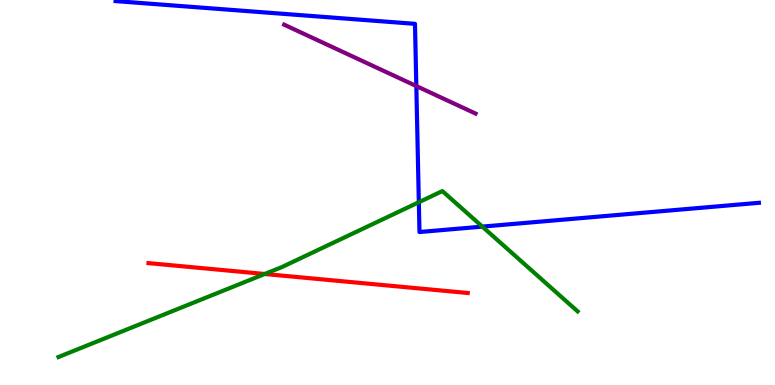[{'lines': ['blue', 'red'], 'intersections': []}, {'lines': ['green', 'red'], 'intersections': [{'x': 3.42, 'y': 2.88}]}, {'lines': ['purple', 'red'], 'intersections': []}, {'lines': ['blue', 'green'], 'intersections': [{'x': 5.4, 'y': 4.75}, {'x': 6.22, 'y': 4.11}]}, {'lines': ['blue', 'purple'], 'intersections': [{'x': 5.37, 'y': 7.76}]}, {'lines': ['green', 'purple'], 'intersections': []}]